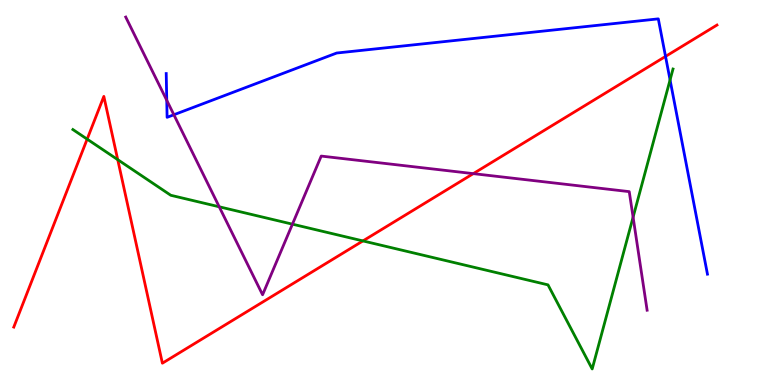[{'lines': ['blue', 'red'], 'intersections': [{'x': 8.59, 'y': 8.53}]}, {'lines': ['green', 'red'], 'intersections': [{'x': 1.12, 'y': 6.39}, {'x': 1.52, 'y': 5.85}, {'x': 4.68, 'y': 3.74}]}, {'lines': ['purple', 'red'], 'intersections': [{'x': 6.11, 'y': 5.49}]}, {'lines': ['blue', 'green'], 'intersections': [{'x': 8.65, 'y': 7.92}]}, {'lines': ['blue', 'purple'], 'intersections': [{'x': 2.15, 'y': 7.39}, {'x': 2.24, 'y': 7.02}]}, {'lines': ['green', 'purple'], 'intersections': [{'x': 2.83, 'y': 4.63}, {'x': 3.77, 'y': 4.18}, {'x': 8.17, 'y': 4.36}]}]